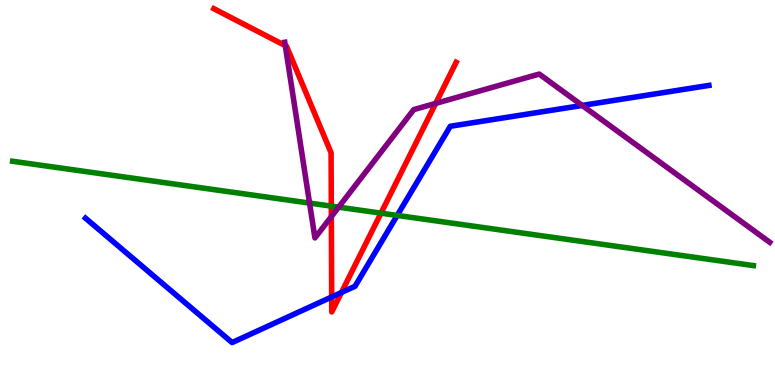[{'lines': ['blue', 'red'], 'intersections': [{'x': 4.28, 'y': 2.29}, {'x': 4.41, 'y': 2.4}]}, {'lines': ['green', 'red'], 'intersections': [{'x': 4.27, 'y': 4.65}, {'x': 4.92, 'y': 4.46}]}, {'lines': ['purple', 'red'], 'intersections': [{'x': 3.68, 'y': 8.81}, {'x': 4.28, 'y': 4.37}, {'x': 5.62, 'y': 7.31}]}, {'lines': ['blue', 'green'], 'intersections': [{'x': 5.13, 'y': 4.4}]}, {'lines': ['blue', 'purple'], 'intersections': [{'x': 7.51, 'y': 7.26}]}, {'lines': ['green', 'purple'], 'intersections': [{'x': 3.99, 'y': 4.73}, {'x': 4.37, 'y': 4.62}]}]